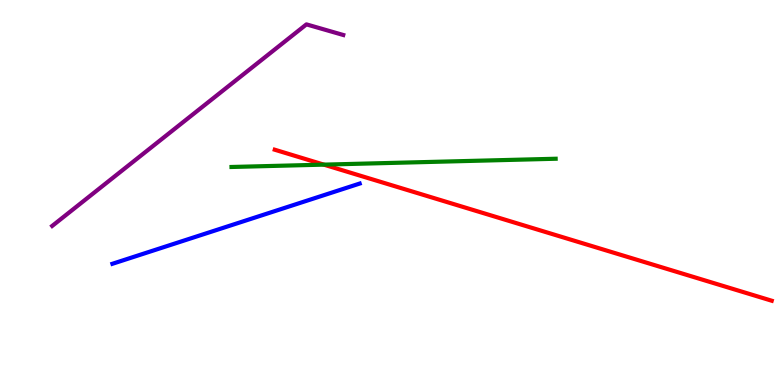[{'lines': ['blue', 'red'], 'intersections': []}, {'lines': ['green', 'red'], 'intersections': [{'x': 4.18, 'y': 5.72}]}, {'lines': ['purple', 'red'], 'intersections': []}, {'lines': ['blue', 'green'], 'intersections': []}, {'lines': ['blue', 'purple'], 'intersections': []}, {'lines': ['green', 'purple'], 'intersections': []}]